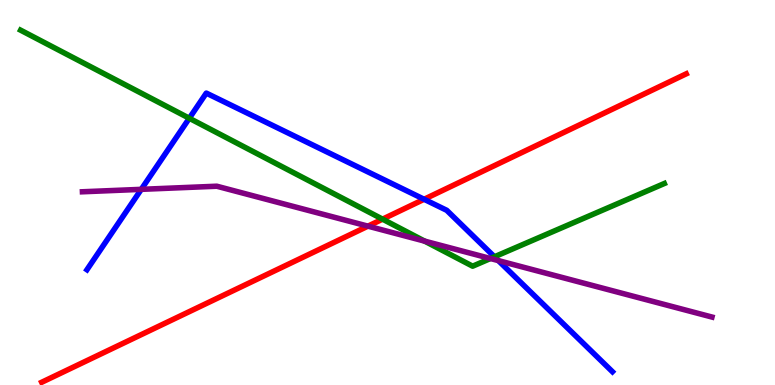[{'lines': ['blue', 'red'], 'intersections': [{'x': 5.47, 'y': 4.82}]}, {'lines': ['green', 'red'], 'intersections': [{'x': 4.94, 'y': 4.31}]}, {'lines': ['purple', 'red'], 'intersections': [{'x': 4.75, 'y': 4.13}]}, {'lines': ['blue', 'green'], 'intersections': [{'x': 2.44, 'y': 6.93}, {'x': 6.38, 'y': 3.33}]}, {'lines': ['blue', 'purple'], 'intersections': [{'x': 1.82, 'y': 5.08}, {'x': 6.43, 'y': 3.23}]}, {'lines': ['green', 'purple'], 'intersections': [{'x': 5.48, 'y': 3.74}, {'x': 6.33, 'y': 3.29}]}]